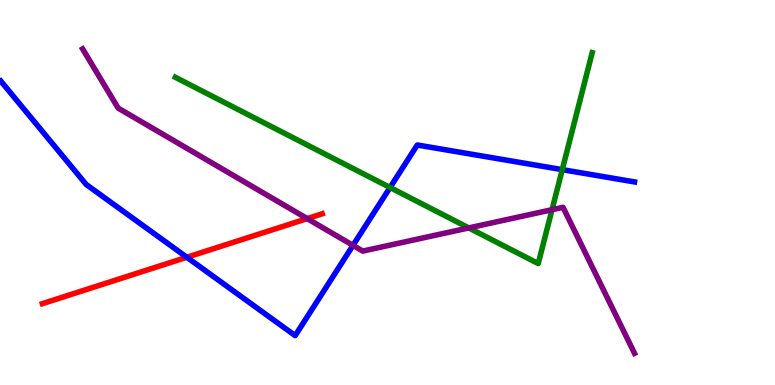[{'lines': ['blue', 'red'], 'intersections': [{'x': 2.41, 'y': 3.32}]}, {'lines': ['green', 'red'], 'intersections': []}, {'lines': ['purple', 'red'], 'intersections': [{'x': 3.96, 'y': 4.32}]}, {'lines': ['blue', 'green'], 'intersections': [{'x': 5.03, 'y': 5.13}, {'x': 7.26, 'y': 5.59}]}, {'lines': ['blue', 'purple'], 'intersections': [{'x': 4.55, 'y': 3.63}]}, {'lines': ['green', 'purple'], 'intersections': [{'x': 6.05, 'y': 4.08}, {'x': 7.12, 'y': 4.55}]}]